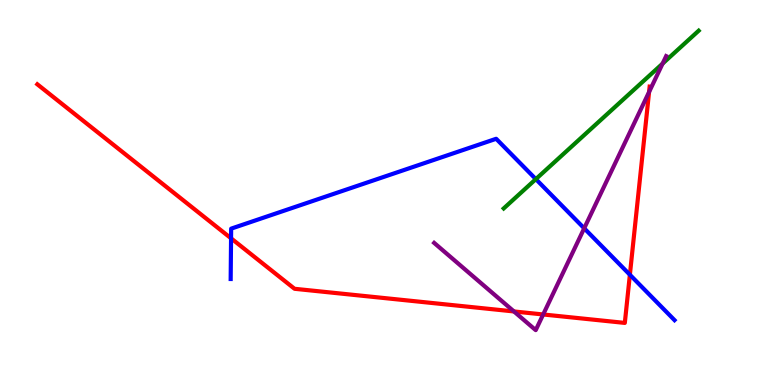[{'lines': ['blue', 'red'], 'intersections': [{'x': 2.98, 'y': 3.81}, {'x': 8.13, 'y': 2.86}]}, {'lines': ['green', 'red'], 'intersections': []}, {'lines': ['purple', 'red'], 'intersections': [{'x': 6.63, 'y': 1.91}, {'x': 7.01, 'y': 1.83}, {'x': 8.38, 'y': 7.61}]}, {'lines': ['blue', 'green'], 'intersections': [{'x': 6.91, 'y': 5.35}]}, {'lines': ['blue', 'purple'], 'intersections': [{'x': 7.54, 'y': 4.07}]}, {'lines': ['green', 'purple'], 'intersections': [{'x': 8.55, 'y': 8.35}]}]